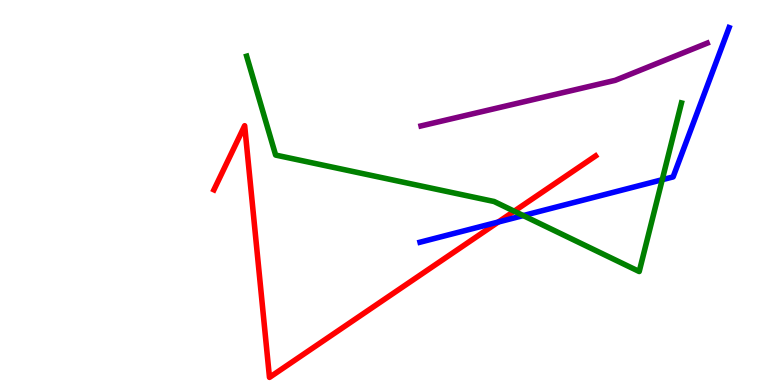[{'lines': ['blue', 'red'], 'intersections': [{'x': 6.43, 'y': 4.23}]}, {'lines': ['green', 'red'], 'intersections': [{'x': 6.63, 'y': 4.51}]}, {'lines': ['purple', 'red'], 'intersections': []}, {'lines': ['blue', 'green'], 'intersections': [{'x': 6.75, 'y': 4.4}, {'x': 8.54, 'y': 5.33}]}, {'lines': ['blue', 'purple'], 'intersections': []}, {'lines': ['green', 'purple'], 'intersections': []}]